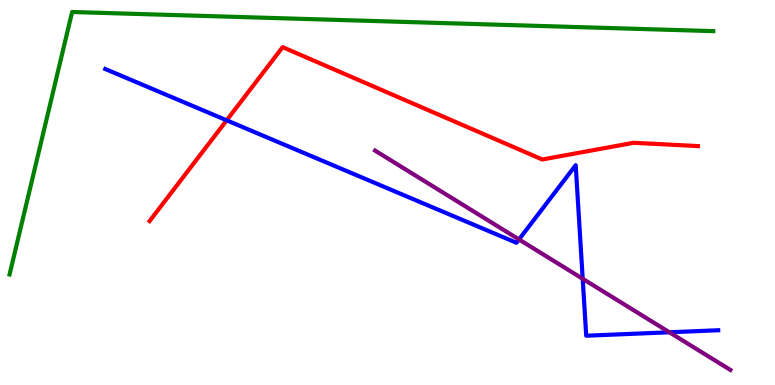[{'lines': ['blue', 'red'], 'intersections': [{'x': 2.92, 'y': 6.88}]}, {'lines': ['green', 'red'], 'intersections': []}, {'lines': ['purple', 'red'], 'intersections': []}, {'lines': ['blue', 'green'], 'intersections': []}, {'lines': ['blue', 'purple'], 'intersections': [{'x': 6.7, 'y': 3.78}, {'x': 7.52, 'y': 2.76}, {'x': 8.64, 'y': 1.37}]}, {'lines': ['green', 'purple'], 'intersections': []}]